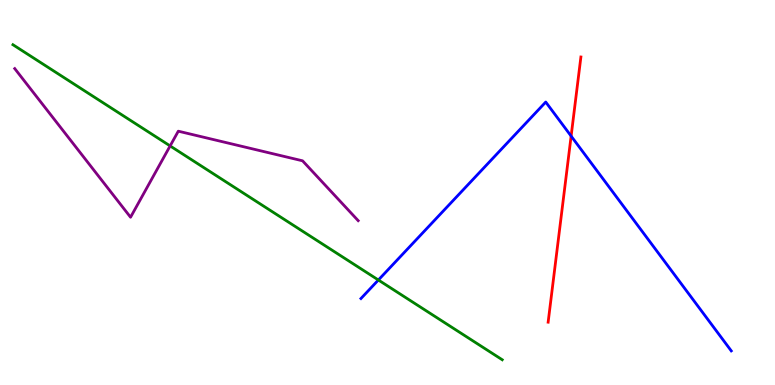[{'lines': ['blue', 'red'], 'intersections': [{'x': 7.37, 'y': 6.47}]}, {'lines': ['green', 'red'], 'intersections': []}, {'lines': ['purple', 'red'], 'intersections': []}, {'lines': ['blue', 'green'], 'intersections': [{'x': 4.88, 'y': 2.73}]}, {'lines': ['blue', 'purple'], 'intersections': []}, {'lines': ['green', 'purple'], 'intersections': [{'x': 2.2, 'y': 6.21}]}]